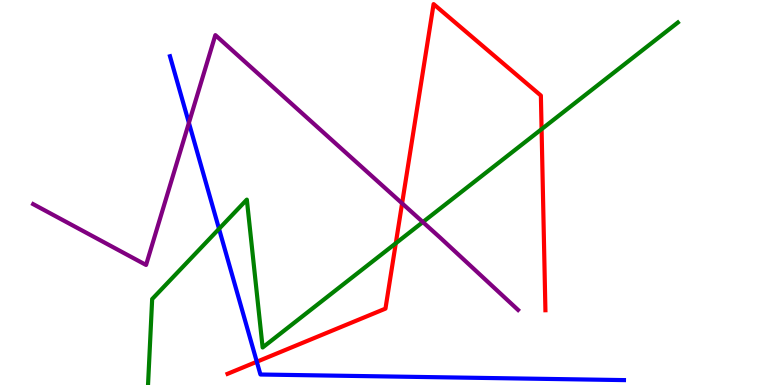[{'lines': ['blue', 'red'], 'intersections': [{'x': 3.31, 'y': 0.604}]}, {'lines': ['green', 'red'], 'intersections': [{'x': 5.11, 'y': 3.68}, {'x': 6.99, 'y': 6.65}]}, {'lines': ['purple', 'red'], 'intersections': [{'x': 5.19, 'y': 4.72}]}, {'lines': ['blue', 'green'], 'intersections': [{'x': 2.83, 'y': 4.06}]}, {'lines': ['blue', 'purple'], 'intersections': [{'x': 2.44, 'y': 6.81}]}, {'lines': ['green', 'purple'], 'intersections': [{'x': 5.46, 'y': 4.23}]}]